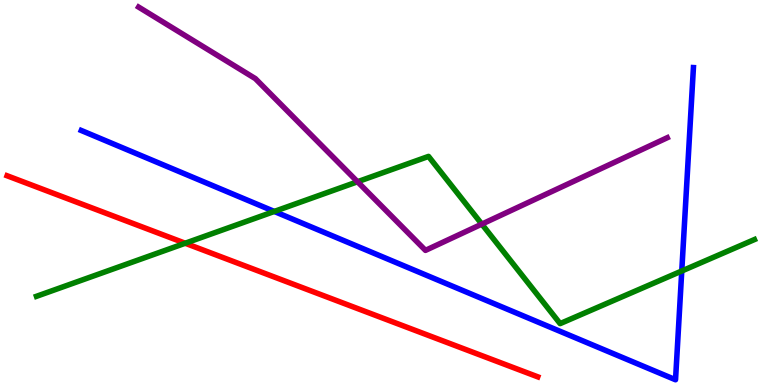[{'lines': ['blue', 'red'], 'intersections': []}, {'lines': ['green', 'red'], 'intersections': [{'x': 2.39, 'y': 3.68}]}, {'lines': ['purple', 'red'], 'intersections': []}, {'lines': ['blue', 'green'], 'intersections': [{'x': 3.54, 'y': 4.51}, {'x': 8.8, 'y': 2.96}]}, {'lines': ['blue', 'purple'], 'intersections': []}, {'lines': ['green', 'purple'], 'intersections': [{'x': 4.61, 'y': 5.28}, {'x': 6.22, 'y': 4.18}]}]